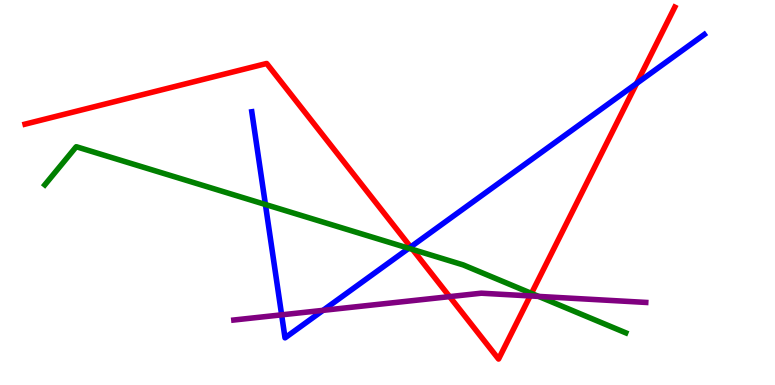[{'lines': ['blue', 'red'], 'intersections': [{'x': 5.3, 'y': 3.59}, {'x': 8.21, 'y': 7.83}]}, {'lines': ['green', 'red'], 'intersections': [{'x': 5.32, 'y': 3.52}, {'x': 6.86, 'y': 2.38}]}, {'lines': ['purple', 'red'], 'intersections': [{'x': 5.8, 'y': 2.3}, {'x': 6.84, 'y': 2.31}]}, {'lines': ['blue', 'green'], 'intersections': [{'x': 3.42, 'y': 4.69}, {'x': 5.27, 'y': 3.55}]}, {'lines': ['blue', 'purple'], 'intersections': [{'x': 3.63, 'y': 1.82}, {'x': 4.17, 'y': 1.94}]}, {'lines': ['green', 'purple'], 'intersections': [{'x': 6.95, 'y': 2.3}]}]